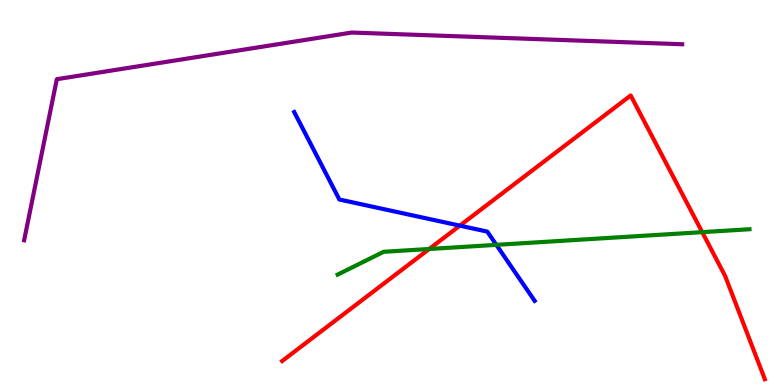[{'lines': ['blue', 'red'], 'intersections': [{'x': 5.93, 'y': 4.14}]}, {'lines': ['green', 'red'], 'intersections': [{'x': 5.54, 'y': 3.53}, {'x': 9.06, 'y': 3.97}]}, {'lines': ['purple', 'red'], 'intersections': []}, {'lines': ['blue', 'green'], 'intersections': [{'x': 6.4, 'y': 3.64}]}, {'lines': ['blue', 'purple'], 'intersections': []}, {'lines': ['green', 'purple'], 'intersections': []}]